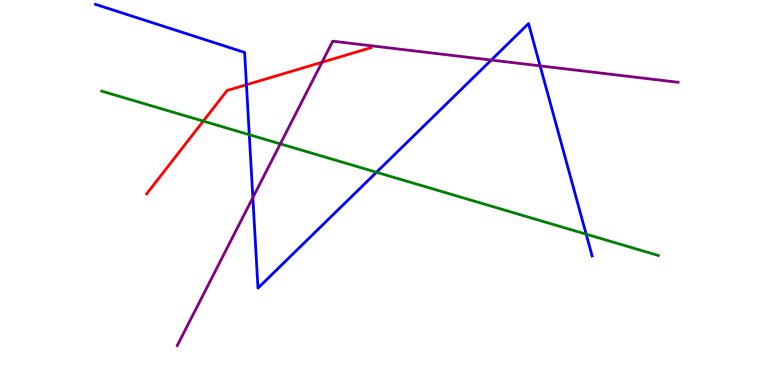[{'lines': ['blue', 'red'], 'intersections': [{'x': 3.18, 'y': 7.8}]}, {'lines': ['green', 'red'], 'intersections': [{'x': 2.62, 'y': 6.85}]}, {'lines': ['purple', 'red'], 'intersections': [{'x': 4.15, 'y': 8.38}]}, {'lines': ['blue', 'green'], 'intersections': [{'x': 3.22, 'y': 6.5}, {'x': 4.86, 'y': 5.53}, {'x': 7.56, 'y': 3.92}]}, {'lines': ['blue', 'purple'], 'intersections': [{'x': 3.26, 'y': 4.87}, {'x': 6.34, 'y': 8.44}, {'x': 6.97, 'y': 8.29}]}, {'lines': ['green', 'purple'], 'intersections': [{'x': 3.62, 'y': 6.26}]}]